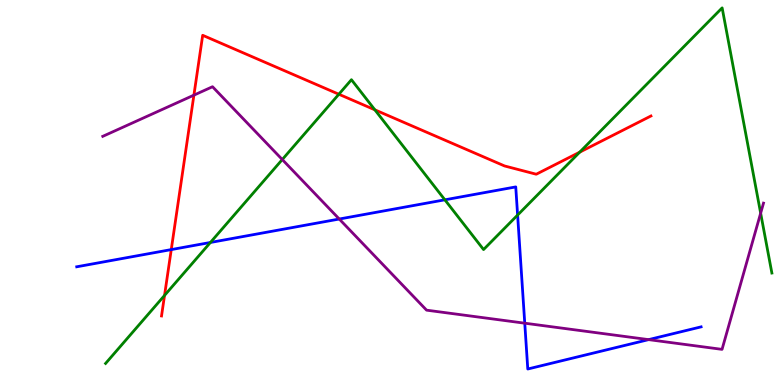[{'lines': ['blue', 'red'], 'intersections': [{'x': 2.21, 'y': 3.52}]}, {'lines': ['green', 'red'], 'intersections': [{'x': 2.12, 'y': 2.33}, {'x': 4.37, 'y': 7.55}, {'x': 4.84, 'y': 7.15}, {'x': 7.48, 'y': 6.05}]}, {'lines': ['purple', 'red'], 'intersections': [{'x': 2.5, 'y': 7.53}]}, {'lines': ['blue', 'green'], 'intersections': [{'x': 2.71, 'y': 3.7}, {'x': 5.74, 'y': 4.81}, {'x': 6.68, 'y': 4.41}]}, {'lines': ['blue', 'purple'], 'intersections': [{'x': 4.38, 'y': 4.31}, {'x': 6.77, 'y': 1.61}, {'x': 8.37, 'y': 1.18}]}, {'lines': ['green', 'purple'], 'intersections': [{'x': 3.64, 'y': 5.86}, {'x': 9.81, 'y': 4.46}]}]